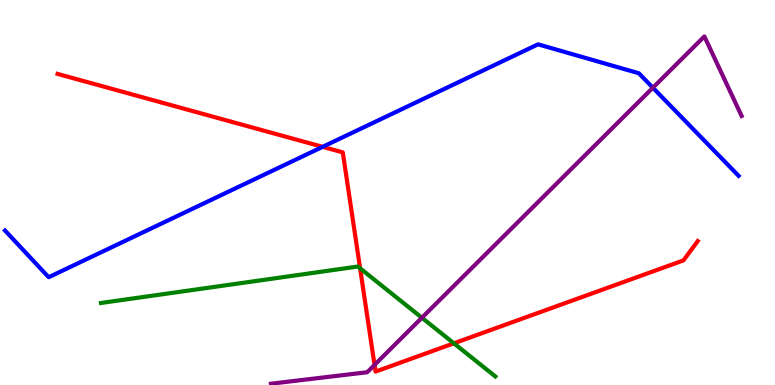[{'lines': ['blue', 'red'], 'intersections': [{'x': 4.16, 'y': 6.19}]}, {'lines': ['green', 'red'], 'intersections': [{'x': 4.65, 'y': 3.03}, {'x': 5.86, 'y': 1.08}]}, {'lines': ['purple', 'red'], 'intersections': [{'x': 4.83, 'y': 0.521}]}, {'lines': ['blue', 'green'], 'intersections': []}, {'lines': ['blue', 'purple'], 'intersections': [{'x': 8.42, 'y': 7.72}]}, {'lines': ['green', 'purple'], 'intersections': [{'x': 5.44, 'y': 1.75}]}]